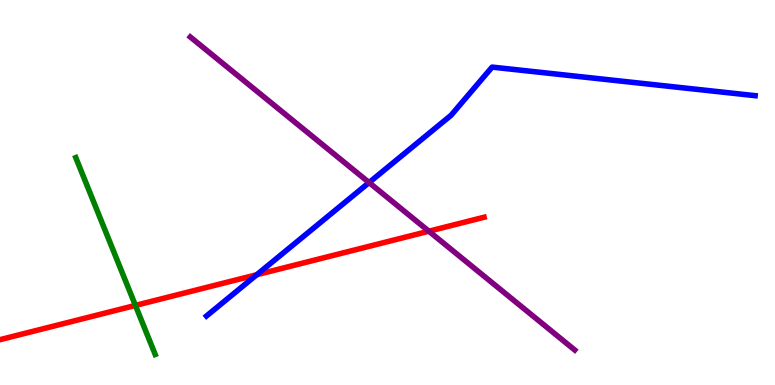[{'lines': ['blue', 'red'], 'intersections': [{'x': 3.31, 'y': 2.86}]}, {'lines': ['green', 'red'], 'intersections': [{'x': 1.75, 'y': 2.07}]}, {'lines': ['purple', 'red'], 'intersections': [{'x': 5.53, 'y': 3.99}]}, {'lines': ['blue', 'green'], 'intersections': []}, {'lines': ['blue', 'purple'], 'intersections': [{'x': 4.76, 'y': 5.26}]}, {'lines': ['green', 'purple'], 'intersections': []}]